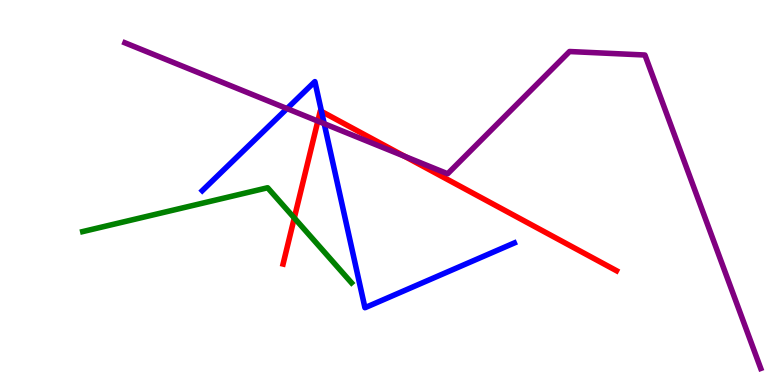[{'lines': ['blue', 'red'], 'intersections': [{'x': 4.15, 'y': 7.11}]}, {'lines': ['green', 'red'], 'intersections': [{'x': 3.8, 'y': 4.34}]}, {'lines': ['purple', 'red'], 'intersections': [{'x': 4.1, 'y': 6.85}, {'x': 5.22, 'y': 5.94}]}, {'lines': ['blue', 'green'], 'intersections': []}, {'lines': ['blue', 'purple'], 'intersections': [{'x': 3.7, 'y': 7.18}, {'x': 4.18, 'y': 6.79}]}, {'lines': ['green', 'purple'], 'intersections': []}]